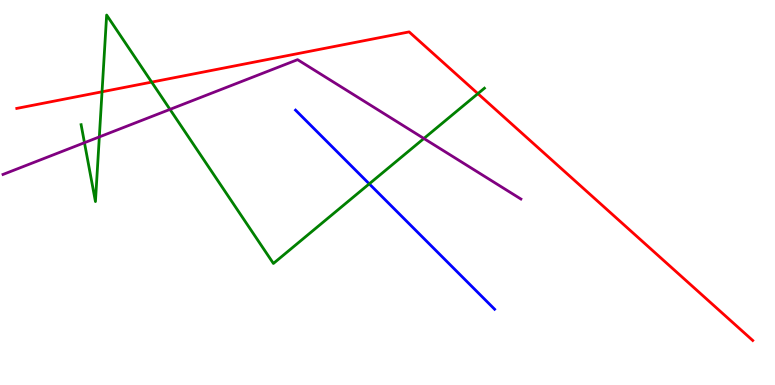[{'lines': ['blue', 'red'], 'intersections': []}, {'lines': ['green', 'red'], 'intersections': [{'x': 1.32, 'y': 7.62}, {'x': 1.96, 'y': 7.87}, {'x': 6.17, 'y': 7.57}]}, {'lines': ['purple', 'red'], 'intersections': []}, {'lines': ['blue', 'green'], 'intersections': [{'x': 4.76, 'y': 5.22}]}, {'lines': ['blue', 'purple'], 'intersections': []}, {'lines': ['green', 'purple'], 'intersections': [{'x': 1.09, 'y': 6.29}, {'x': 1.28, 'y': 6.44}, {'x': 2.19, 'y': 7.16}, {'x': 5.47, 'y': 6.4}]}]